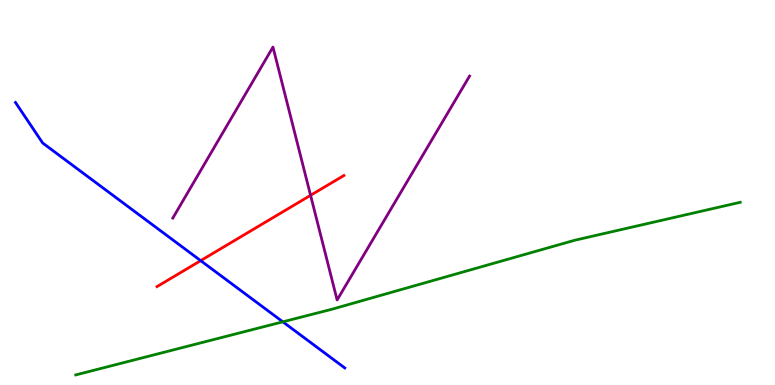[{'lines': ['blue', 'red'], 'intersections': [{'x': 2.59, 'y': 3.23}]}, {'lines': ['green', 'red'], 'intersections': []}, {'lines': ['purple', 'red'], 'intersections': [{'x': 4.01, 'y': 4.93}]}, {'lines': ['blue', 'green'], 'intersections': [{'x': 3.65, 'y': 1.64}]}, {'lines': ['blue', 'purple'], 'intersections': []}, {'lines': ['green', 'purple'], 'intersections': []}]